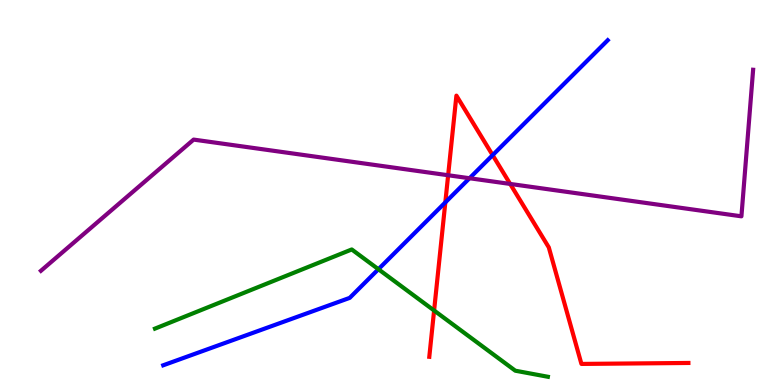[{'lines': ['blue', 'red'], 'intersections': [{'x': 5.75, 'y': 4.74}, {'x': 6.36, 'y': 5.97}]}, {'lines': ['green', 'red'], 'intersections': [{'x': 5.6, 'y': 1.93}]}, {'lines': ['purple', 'red'], 'intersections': [{'x': 5.78, 'y': 5.45}, {'x': 6.58, 'y': 5.22}]}, {'lines': ['blue', 'green'], 'intersections': [{'x': 4.88, 'y': 3.01}]}, {'lines': ['blue', 'purple'], 'intersections': [{'x': 6.06, 'y': 5.37}]}, {'lines': ['green', 'purple'], 'intersections': []}]